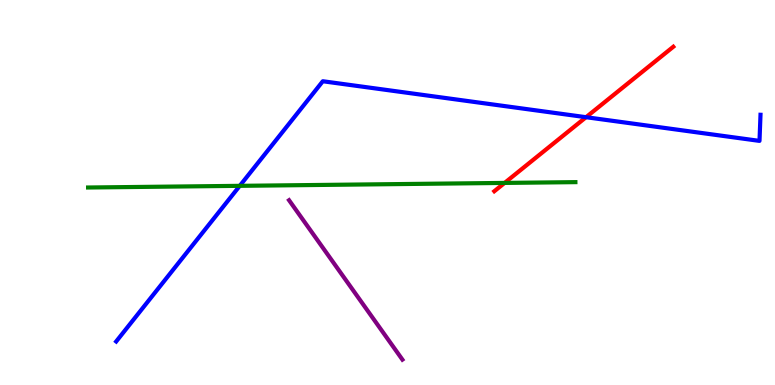[{'lines': ['blue', 'red'], 'intersections': [{'x': 7.56, 'y': 6.96}]}, {'lines': ['green', 'red'], 'intersections': [{'x': 6.51, 'y': 5.25}]}, {'lines': ['purple', 'red'], 'intersections': []}, {'lines': ['blue', 'green'], 'intersections': [{'x': 3.09, 'y': 5.17}]}, {'lines': ['blue', 'purple'], 'intersections': []}, {'lines': ['green', 'purple'], 'intersections': []}]